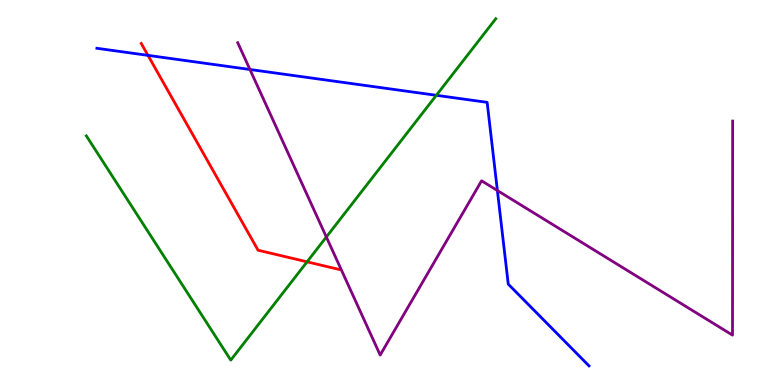[{'lines': ['blue', 'red'], 'intersections': [{'x': 1.91, 'y': 8.56}]}, {'lines': ['green', 'red'], 'intersections': [{'x': 3.96, 'y': 3.2}]}, {'lines': ['purple', 'red'], 'intersections': []}, {'lines': ['blue', 'green'], 'intersections': [{'x': 5.63, 'y': 7.52}]}, {'lines': ['blue', 'purple'], 'intersections': [{'x': 3.23, 'y': 8.2}, {'x': 6.42, 'y': 5.05}]}, {'lines': ['green', 'purple'], 'intersections': [{'x': 4.21, 'y': 3.84}]}]